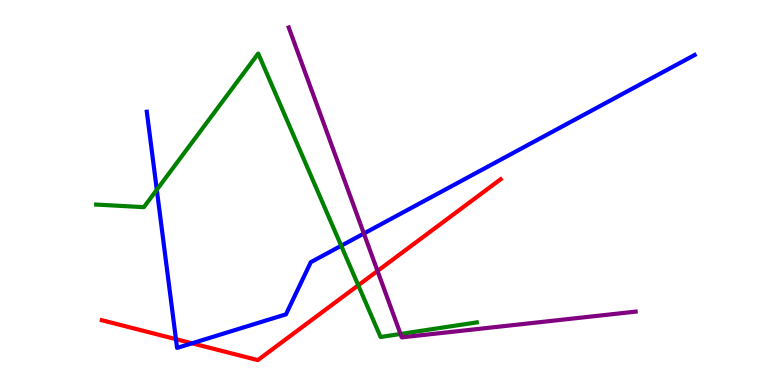[{'lines': ['blue', 'red'], 'intersections': [{'x': 2.27, 'y': 1.19}, {'x': 2.48, 'y': 1.08}]}, {'lines': ['green', 'red'], 'intersections': [{'x': 4.62, 'y': 2.59}]}, {'lines': ['purple', 'red'], 'intersections': [{'x': 4.87, 'y': 2.96}]}, {'lines': ['blue', 'green'], 'intersections': [{'x': 2.02, 'y': 5.07}, {'x': 4.4, 'y': 3.62}]}, {'lines': ['blue', 'purple'], 'intersections': [{'x': 4.7, 'y': 3.93}]}, {'lines': ['green', 'purple'], 'intersections': [{'x': 5.17, 'y': 1.33}]}]